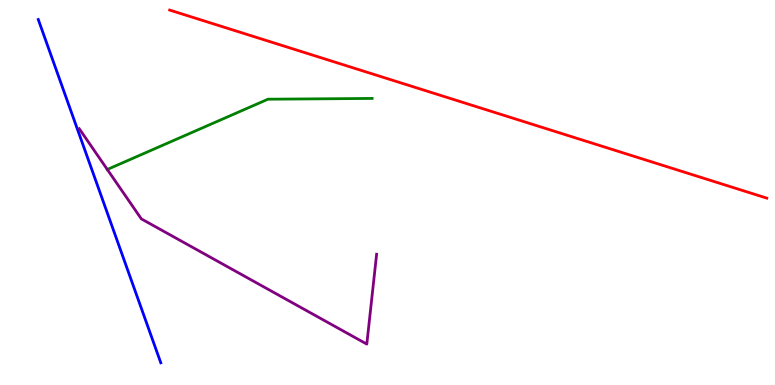[{'lines': ['blue', 'red'], 'intersections': []}, {'lines': ['green', 'red'], 'intersections': []}, {'lines': ['purple', 'red'], 'intersections': []}, {'lines': ['blue', 'green'], 'intersections': []}, {'lines': ['blue', 'purple'], 'intersections': []}, {'lines': ['green', 'purple'], 'intersections': [{'x': 1.38, 'y': 5.6}]}]